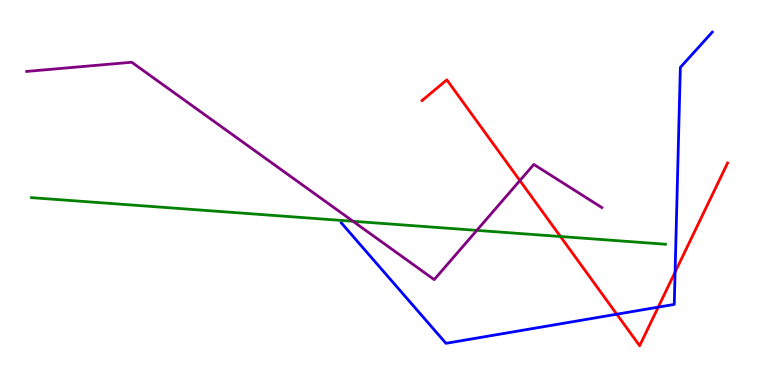[{'lines': ['blue', 'red'], 'intersections': [{'x': 7.96, 'y': 1.84}, {'x': 8.49, 'y': 2.02}, {'x': 8.71, 'y': 2.93}]}, {'lines': ['green', 'red'], 'intersections': [{'x': 7.23, 'y': 3.86}]}, {'lines': ['purple', 'red'], 'intersections': [{'x': 6.71, 'y': 5.31}]}, {'lines': ['blue', 'green'], 'intersections': []}, {'lines': ['blue', 'purple'], 'intersections': []}, {'lines': ['green', 'purple'], 'intersections': [{'x': 4.56, 'y': 4.25}, {'x': 6.15, 'y': 4.02}]}]